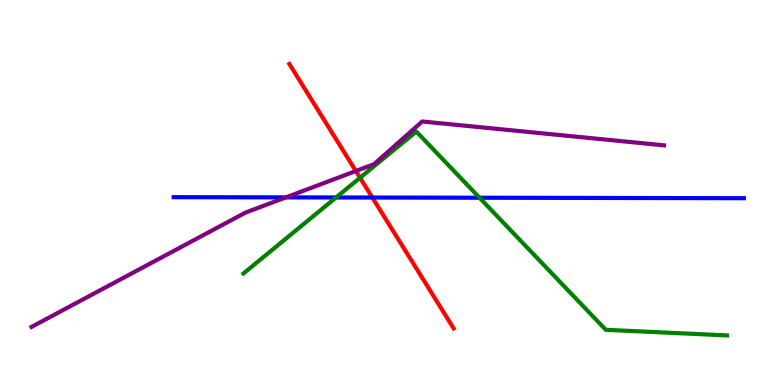[{'lines': ['blue', 'red'], 'intersections': [{'x': 4.8, 'y': 4.87}]}, {'lines': ['green', 'red'], 'intersections': [{'x': 4.65, 'y': 5.38}]}, {'lines': ['purple', 'red'], 'intersections': [{'x': 4.59, 'y': 5.56}]}, {'lines': ['blue', 'green'], 'intersections': [{'x': 4.34, 'y': 4.87}, {'x': 6.19, 'y': 4.86}]}, {'lines': ['blue', 'purple'], 'intersections': [{'x': 3.69, 'y': 4.87}]}, {'lines': ['green', 'purple'], 'intersections': []}]